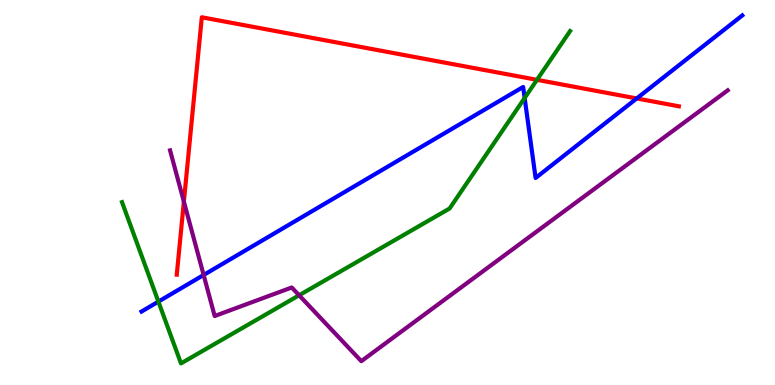[{'lines': ['blue', 'red'], 'intersections': [{'x': 8.22, 'y': 7.44}]}, {'lines': ['green', 'red'], 'intersections': [{'x': 6.93, 'y': 7.93}]}, {'lines': ['purple', 'red'], 'intersections': [{'x': 2.37, 'y': 4.76}]}, {'lines': ['blue', 'green'], 'intersections': [{'x': 2.04, 'y': 2.17}, {'x': 6.77, 'y': 7.46}]}, {'lines': ['blue', 'purple'], 'intersections': [{'x': 2.63, 'y': 2.86}]}, {'lines': ['green', 'purple'], 'intersections': [{'x': 3.86, 'y': 2.33}]}]